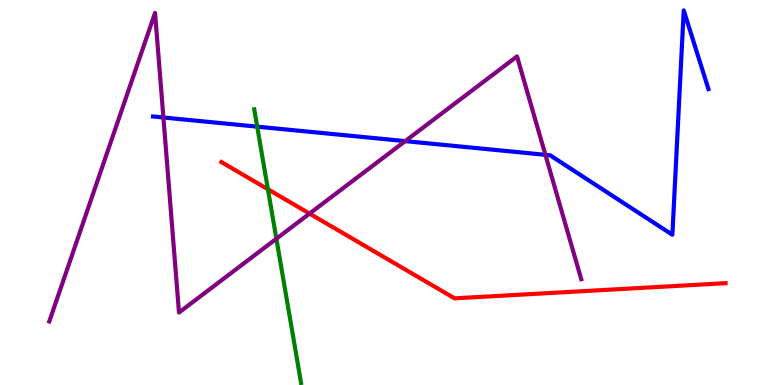[{'lines': ['blue', 'red'], 'intersections': []}, {'lines': ['green', 'red'], 'intersections': [{'x': 3.46, 'y': 5.08}]}, {'lines': ['purple', 'red'], 'intersections': [{'x': 3.99, 'y': 4.45}]}, {'lines': ['blue', 'green'], 'intersections': [{'x': 3.32, 'y': 6.71}]}, {'lines': ['blue', 'purple'], 'intersections': [{'x': 2.11, 'y': 6.95}, {'x': 5.23, 'y': 6.33}, {'x': 7.04, 'y': 5.98}]}, {'lines': ['green', 'purple'], 'intersections': [{'x': 3.57, 'y': 3.8}]}]